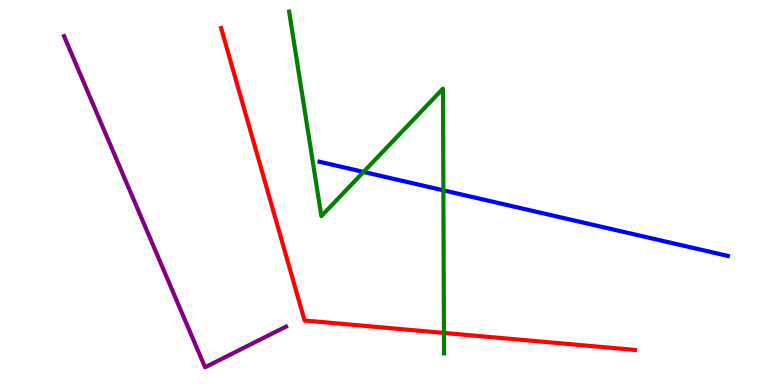[{'lines': ['blue', 'red'], 'intersections': []}, {'lines': ['green', 'red'], 'intersections': [{'x': 5.73, 'y': 1.35}]}, {'lines': ['purple', 'red'], 'intersections': []}, {'lines': ['blue', 'green'], 'intersections': [{'x': 4.69, 'y': 5.53}, {'x': 5.72, 'y': 5.06}]}, {'lines': ['blue', 'purple'], 'intersections': []}, {'lines': ['green', 'purple'], 'intersections': []}]